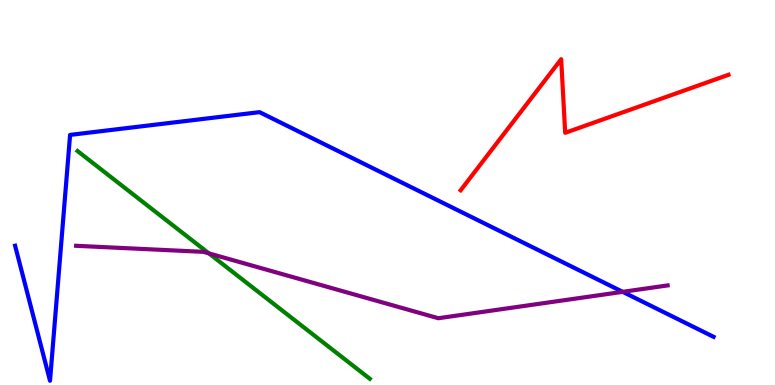[{'lines': ['blue', 'red'], 'intersections': []}, {'lines': ['green', 'red'], 'intersections': []}, {'lines': ['purple', 'red'], 'intersections': []}, {'lines': ['blue', 'green'], 'intersections': []}, {'lines': ['blue', 'purple'], 'intersections': [{'x': 8.03, 'y': 2.42}]}, {'lines': ['green', 'purple'], 'intersections': [{'x': 2.7, 'y': 3.42}]}]